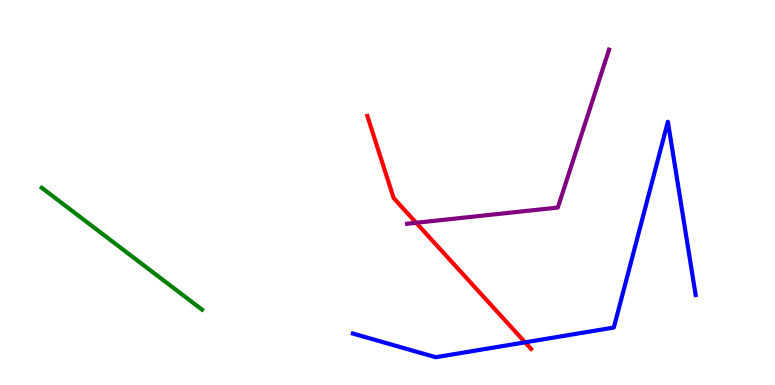[{'lines': ['blue', 'red'], 'intersections': [{'x': 6.78, 'y': 1.11}]}, {'lines': ['green', 'red'], 'intersections': []}, {'lines': ['purple', 'red'], 'intersections': [{'x': 5.37, 'y': 4.21}]}, {'lines': ['blue', 'green'], 'intersections': []}, {'lines': ['blue', 'purple'], 'intersections': []}, {'lines': ['green', 'purple'], 'intersections': []}]